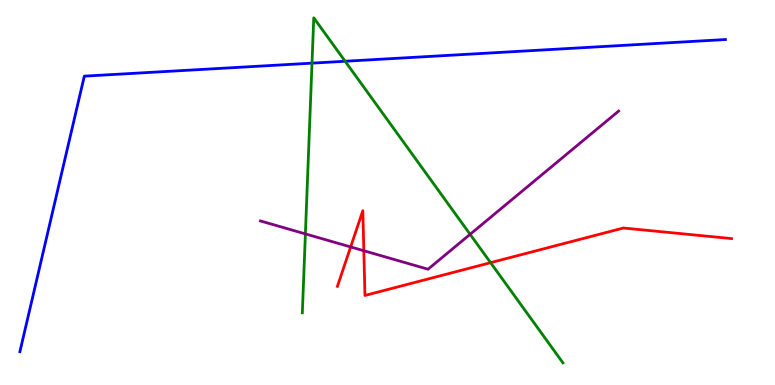[{'lines': ['blue', 'red'], 'intersections': []}, {'lines': ['green', 'red'], 'intersections': [{'x': 6.33, 'y': 3.18}]}, {'lines': ['purple', 'red'], 'intersections': [{'x': 4.52, 'y': 3.59}, {'x': 4.69, 'y': 3.49}]}, {'lines': ['blue', 'green'], 'intersections': [{'x': 4.03, 'y': 8.36}, {'x': 4.45, 'y': 8.41}]}, {'lines': ['blue', 'purple'], 'intersections': []}, {'lines': ['green', 'purple'], 'intersections': [{'x': 3.94, 'y': 3.92}, {'x': 6.07, 'y': 3.91}]}]